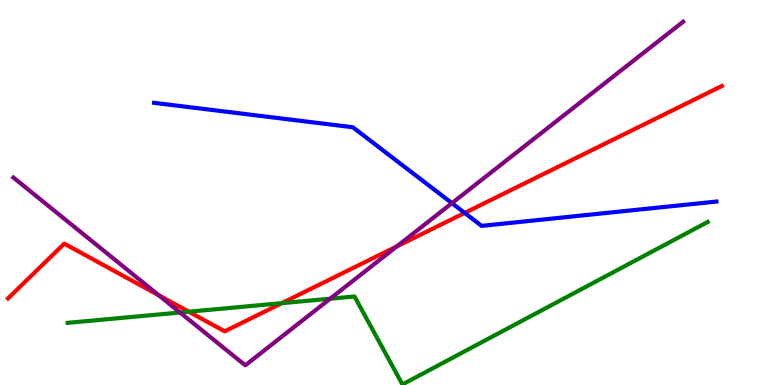[{'lines': ['blue', 'red'], 'intersections': [{'x': 6.0, 'y': 4.47}]}, {'lines': ['green', 'red'], 'intersections': [{'x': 2.44, 'y': 1.9}, {'x': 3.64, 'y': 2.13}]}, {'lines': ['purple', 'red'], 'intersections': [{'x': 2.05, 'y': 2.33}, {'x': 5.12, 'y': 3.6}]}, {'lines': ['blue', 'green'], 'intersections': []}, {'lines': ['blue', 'purple'], 'intersections': [{'x': 5.83, 'y': 4.72}]}, {'lines': ['green', 'purple'], 'intersections': [{'x': 2.32, 'y': 1.88}, {'x': 4.26, 'y': 2.24}]}]